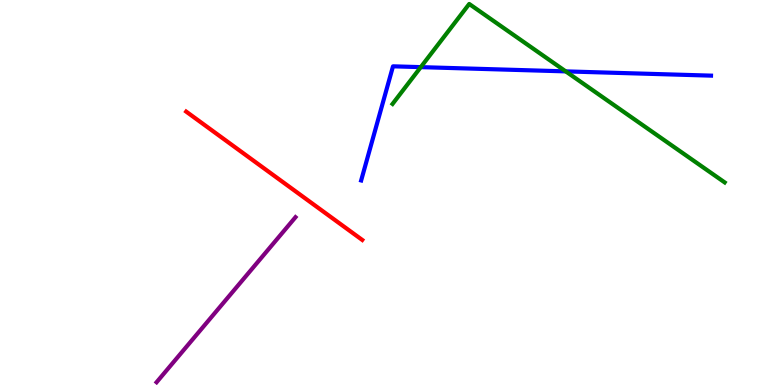[{'lines': ['blue', 'red'], 'intersections': []}, {'lines': ['green', 'red'], 'intersections': []}, {'lines': ['purple', 'red'], 'intersections': []}, {'lines': ['blue', 'green'], 'intersections': [{'x': 5.43, 'y': 8.26}, {'x': 7.3, 'y': 8.15}]}, {'lines': ['blue', 'purple'], 'intersections': []}, {'lines': ['green', 'purple'], 'intersections': []}]